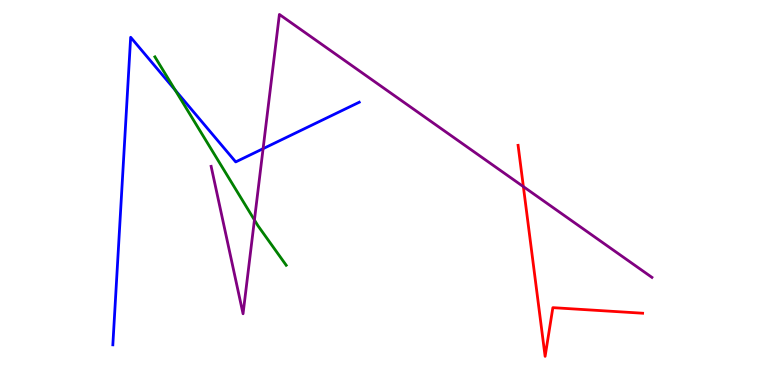[{'lines': ['blue', 'red'], 'intersections': []}, {'lines': ['green', 'red'], 'intersections': []}, {'lines': ['purple', 'red'], 'intersections': [{'x': 6.75, 'y': 5.15}]}, {'lines': ['blue', 'green'], 'intersections': [{'x': 2.26, 'y': 7.66}]}, {'lines': ['blue', 'purple'], 'intersections': [{'x': 3.39, 'y': 6.14}]}, {'lines': ['green', 'purple'], 'intersections': [{'x': 3.28, 'y': 4.29}]}]